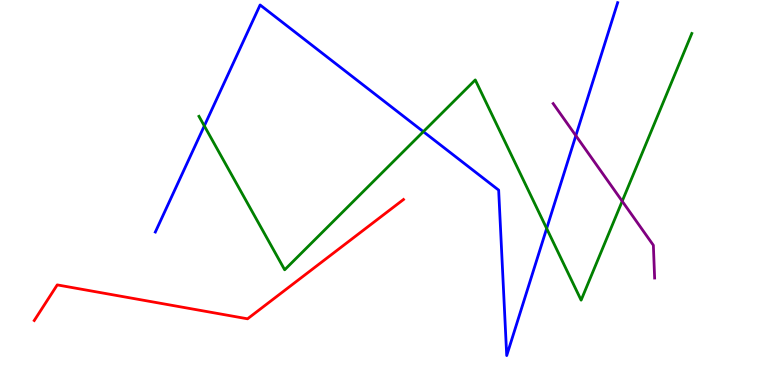[{'lines': ['blue', 'red'], 'intersections': []}, {'lines': ['green', 'red'], 'intersections': []}, {'lines': ['purple', 'red'], 'intersections': []}, {'lines': ['blue', 'green'], 'intersections': [{'x': 2.64, 'y': 6.73}, {'x': 5.46, 'y': 6.58}, {'x': 7.05, 'y': 4.07}]}, {'lines': ['blue', 'purple'], 'intersections': [{'x': 7.43, 'y': 6.48}]}, {'lines': ['green', 'purple'], 'intersections': [{'x': 8.03, 'y': 4.77}]}]